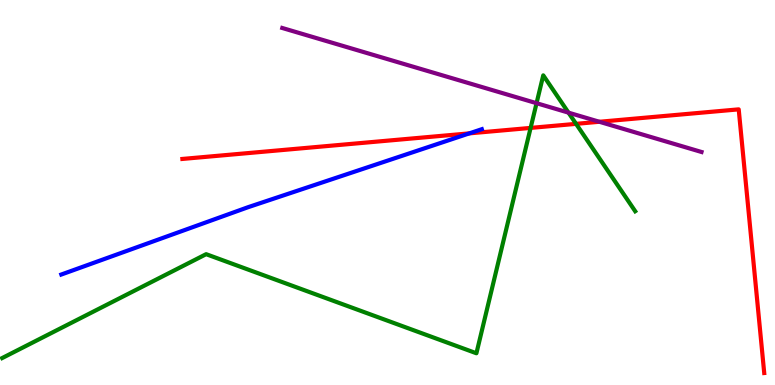[{'lines': ['blue', 'red'], 'intersections': [{'x': 6.06, 'y': 6.54}]}, {'lines': ['green', 'red'], 'intersections': [{'x': 6.85, 'y': 6.68}, {'x': 7.43, 'y': 6.78}]}, {'lines': ['purple', 'red'], 'intersections': [{'x': 7.73, 'y': 6.84}]}, {'lines': ['blue', 'green'], 'intersections': []}, {'lines': ['blue', 'purple'], 'intersections': []}, {'lines': ['green', 'purple'], 'intersections': [{'x': 6.92, 'y': 7.32}, {'x': 7.34, 'y': 7.07}]}]